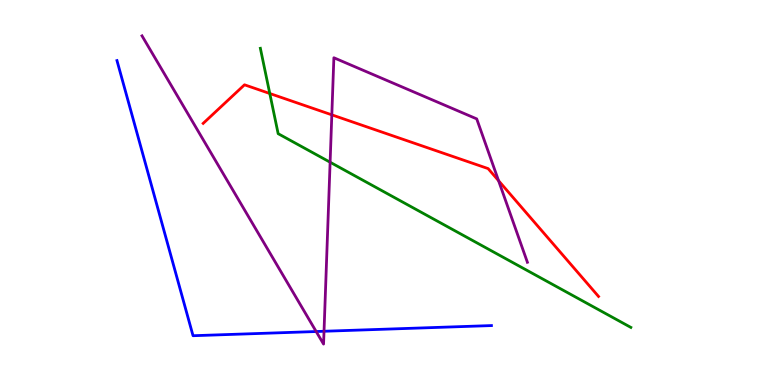[{'lines': ['blue', 'red'], 'intersections': []}, {'lines': ['green', 'red'], 'intersections': [{'x': 3.48, 'y': 7.57}]}, {'lines': ['purple', 'red'], 'intersections': [{'x': 4.28, 'y': 7.02}, {'x': 6.43, 'y': 5.31}]}, {'lines': ['blue', 'green'], 'intersections': []}, {'lines': ['blue', 'purple'], 'intersections': [{'x': 4.08, 'y': 1.39}, {'x': 4.18, 'y': 1.4}]}, {'lines': ['green', 'purple'], 'intersections': [{'x': 4.26, 'y': 5.79}]}]